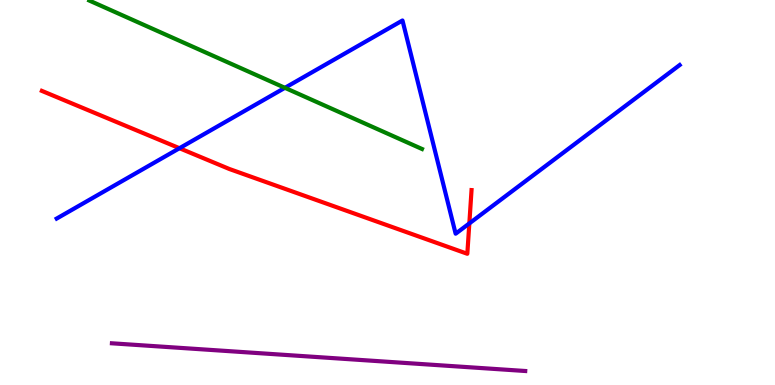[{'lines': ['blue', 'red'], 'intersections': [{'x': 2.32, 'y': 6.15}, {'x': 6.06, 'y': 4.2}]}, {'lines': ['green', 'red'], 'intersections': []}, {'lines': ['purple', 'red'], 'intersections': []}, {'lines': ['blue', 'green'], 'intersections': [{'x': 3.68, 'y': 7.72}]}, {'lines': ['blue', 'purple'], 'intersections': []}, {'lines': ['green', 'purple'], 'intersections': []}]